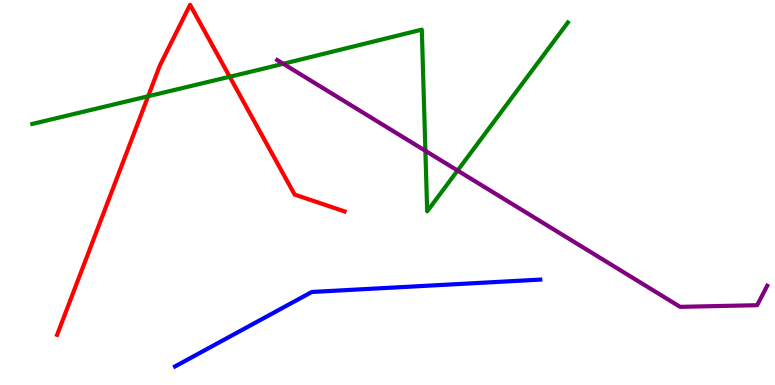[{'lines': ['blue', 'red'], 'intersections': []}, {'lines': ['green', 'red'], 'intersections': [{'x': 1.91, 'y': 7.5}, {'x': 2.96, 'y': 8.01}]}, {'lines': ['purple', 'red'], 'intersections': []}, {'lines': ['blue', 'green'], 'intersections': []}, {'lines': ['blue', 'purple'], 'intersections': []}, {'lines': ['green', 'purple'], 'intersections': [{'x': 3.66, 'y': 8.34}, {'x': 5.49, 'y': 6.08}, {'x': 5.9, 'y': 5.57}]}]